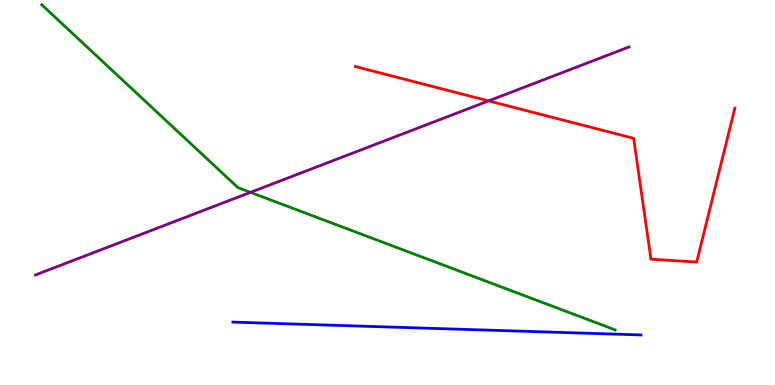[{'lines': ['blue', 'red'], 'intersections': []}, {'lines': ['green', 'red'], 'intersections': []}, {'lines': ['purple', 'red'], 'intersections': [{'x': 6.3, 'y': 7.38}]}, {'lines': ['blue', 'green'], 'intersections': []}, {'lines': ['blue', 'purple'], 'intersections': []}, {'lines': ['green', 'purple'], 'intersections': [{'x': 3.23, 'y': 5.0}]}]